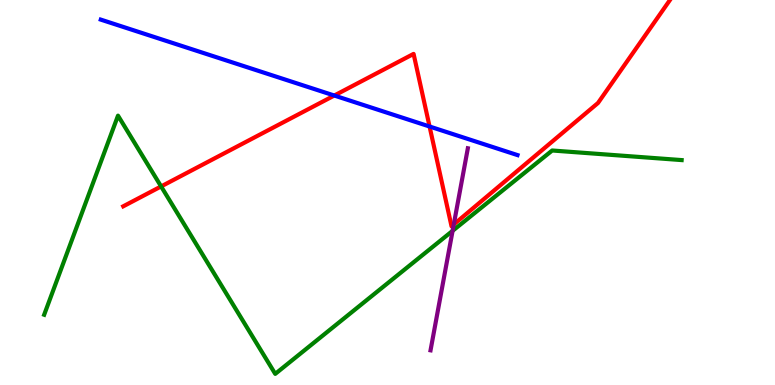[{'lines': ['blue', 'red'], 'intersections': [{'x': 4.31, 'y': 7.52}, {'x': 5.54, 'y': 6.71}]}, {'lines': ['green', 'red'], 'intersections': [{'x': 2.08, 'y': 5.16}]}, {'lines': ['purple', 'red'], 'intersections': [{'x': 5.86, 'y': 4.17}]}, {'lines': ['blue', 'green'], 'intersections': []}, {'lines': ['blue', 'purple'], 'intersections': []}, {'lines': ['green', 'purple'], 'intersections': [{'x': 5.84, 'y': 4.0}]}]